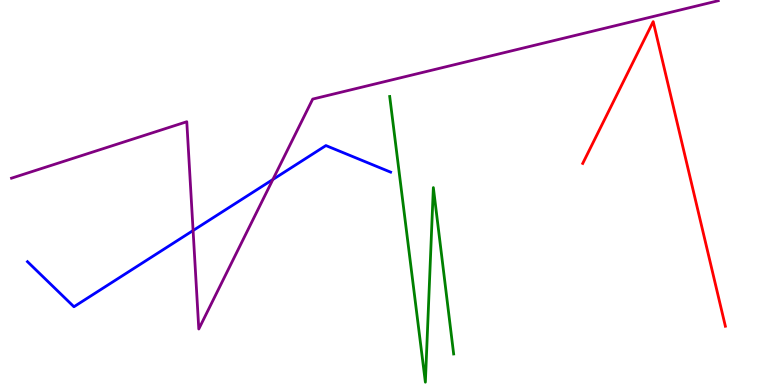[{'lines': ['blue', 'red'], 'intersections': []}, {'lines': ['green', 'red'], 'intersections': []}, {'lines': ['purple', 'red'], 'intersections': []}, {'lines': ['blue', 'green'], 'intersections': []}, {'lines': ['blue', 'purple'], 'intersections': [{'x': 2.49, 'y': 4.01}, {'x': 3.52, 'y': 5.34}]}, {'lines': ['green', 'purple'], 'intersections': []}]